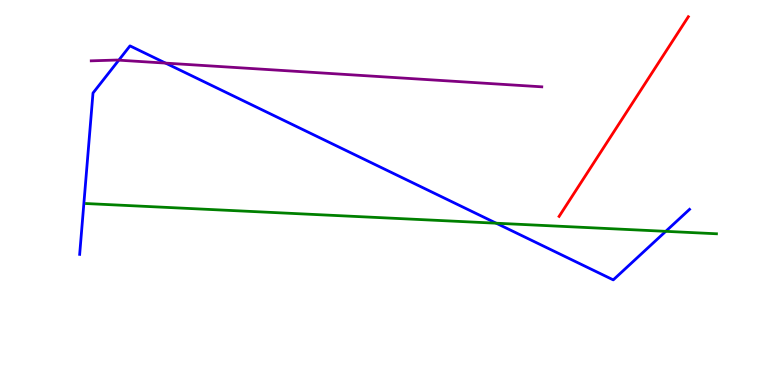[{'lines': ['blue', 'red'], 'intersections': []}, {'lines': ['green', 'red'], 'intersections': []}, {'lines': ['purple', 'red'], 'intersections': []}, {'lines': ['blue', 'green'], 'intersections': [{'x': 6.4, 'y': 4.2}, {'x': 8.59, 'y': 3.99}]}, {'lines': ['blue', 'purple'], 'intersections': [{'x': 1.53, 'y': 8.44}, {'x': 2.14, 'y': 8.36}]}, {'lines': ['green', 'purple'], 'intersections': []}]